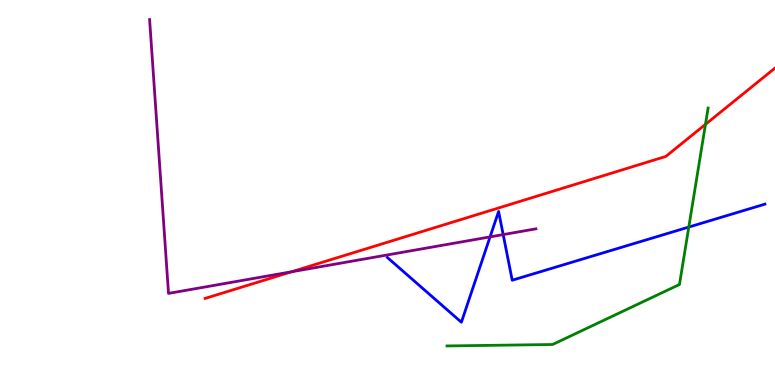[{'lines': ['blue', 'red'], 'intersections': []}, {'lines': ['green', 'red'], 'intersections': [{'x': 9.1, 'y': 6.77}]}, {'lines': ['purple', 'red'], 'intersections': [{'x': 3.76, 'y': 2.94}]}, {'lines': ['blue', 'green'], 'intersections': [{'x': 8.89, 'y': 4.1}]}, {'lines': ['blue', 'purple'], 'intersections': [{'x': 6.32, 'y': 3.85}, {'x': 6.49, 'y': 3.91}]}, {'lines': ['green', 'purple'], 'intersections': []}]